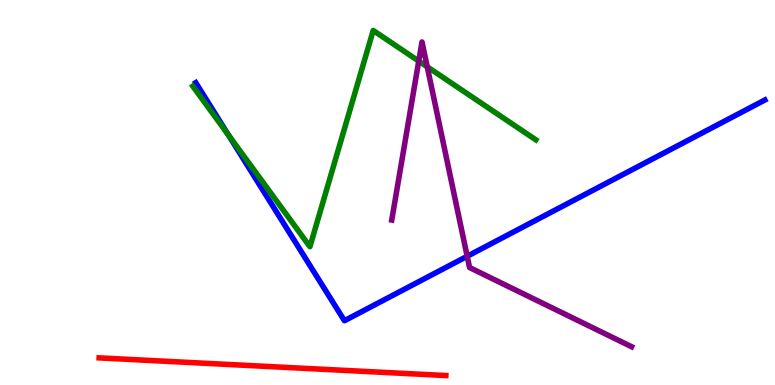[{'lines': ['blue', 'red'], 'intersections': []}, {'lines': ['green', 'red'], 'intersections': []}, {'lines': ['purple', 'red'], 'intersections': []}, {'lines': ['blue', 'green'], 'intersections': [{'x': 2.95, 'y': 6.49}]}, {'lines': ['blue', 'purple'], 'intersections': [{'x': 6.03, 'y': 3.34}]}, {'lines': ['green', 'purple'], 'intersections': [{'x': 5.4, 'y': 8.41}, {'x': 5.51, 'y': 8.26}]}]